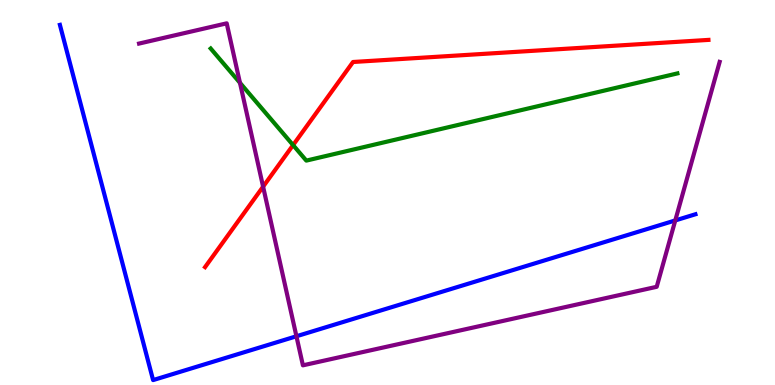[{'lines': ['blue', 'red'], 'intersections': []}, {'lines': ['green', 'red'], 'intersections': [{'x': 3.78, 'y': 6.23}]}, {'lines': ['purple', 'red'], 'intersections': [{'x': 3.39, 'y': 5.15}]}, {'lines': ['blue', 'green'], 'intersections': []}, {'lines': ['blue', 'purple'], 'intersections': [{'x': 3.82, 'y': 1.27}, {'x': 8.71, 'y': 4.27}]}, {'lines': ['green', 'purple'], 'intersections': [{'x': 3.1, 'y': 7.85}]}]